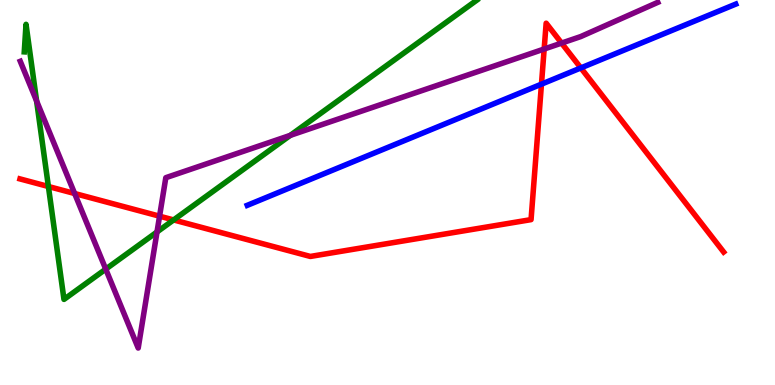[{'lines': ['blue', 'red'], 'intersections': [{'x': 6.99, 'y': 7.81}, {'x': 7.49, 'y': 8.24}]}, {'lines': ['green', 'red'], 'intersections': [{'x': 0.625, 'y': 5.16}, {'x': 2.24, 'y': 4.29}]}, {'lines': ['purple', 'red'], 'intersections': [{'x': 0.963, 'y': 4.97}, {'x': 2.06, 'y': 4.38}, {'x': 7.02, 'y': 8.73}, {'x': 7.25, 'y': 8.88}]}, {'lines': ['blue', 'green'], 'intersections': []}, {'lines': ['blue', 'purple'], 'intersections': []}, {'lines': ['green', 'purple'], 'intersections': [{'x': 0.472, 'y': 7.38}, {'x': 1.36, 'y': 3.01}, {'x': 2.03, 'y': 3.97}, {'x': 3.75, 'y': 6.48}]}]